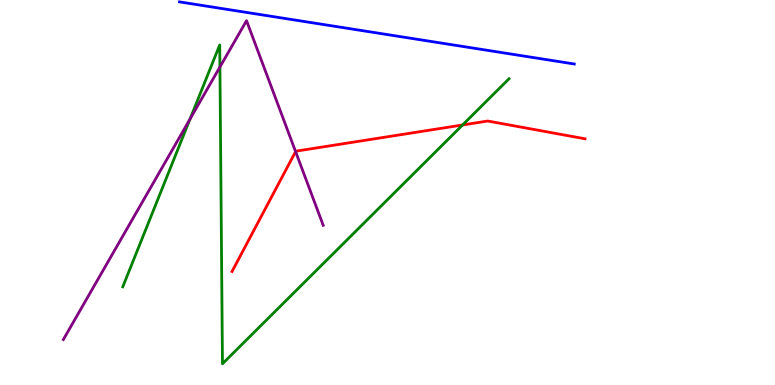[{'lines': ['blue', 'red'], 'intersections': []}, {'lines': ['green', 'red'], 'intersections': [{'x': 5.97, 'y': 6.75}]}, {'lines': ['purple', 'red'], 'intersections': [{'x': 3.81, 'y': 6.06}]}, {'lines': ['blue', 'green'], 'intersections': []}, {'lines': ['blue', 'purple'], 'intersections': []}, {'lines': ['green', 'purple'], 'intersections': [{'x': 2.45, 'y': 6.91}, {'x': 2.84, 'y': 8.26}]}]